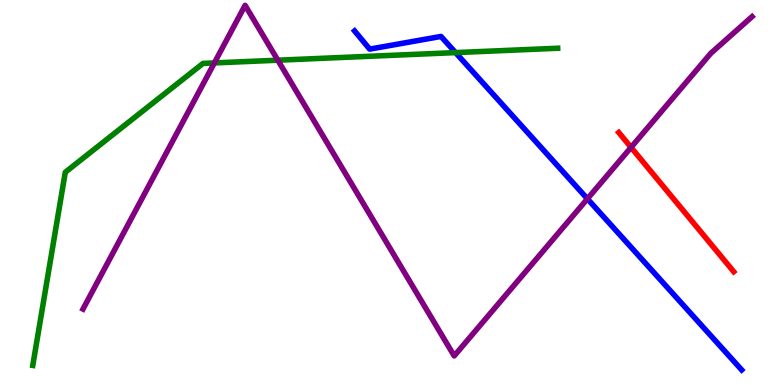[{'lines': ['blue', 'red'], 'intersections': []}, {'lines': ['green', 'red'], 'intersections': []}, {'lines': ['purple', 'red'], 'intersections': [{'x': 8.14, 'y': 6.17}]}, {'lines': ['blue', 'green'], 'intersections': [{'x': 5.88, 'y': 8.63}]}, {'lines': ['blue', 'purple'], 'intersections': [{'x': 7.58, 'y': 4.84}]}, {'lines': ['green', 'purple'], 'intersections': [{'x': 2.77, 'y': 8.37}, {'x': 3.58, 'y': 8.44}]}]